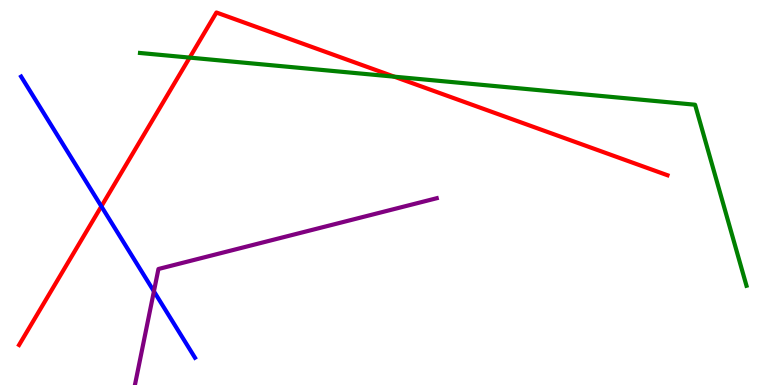[{'lines': ['blue', 'red'], 'intersections': [{'x': 1.31, 'y': 4.64}]}, {'lines': ['green', 'red'], 'intersections': [{'x': 2.45, 'y': 8.5}, {'x': 5.09, 'y': 8.01}]}, {'lines': ['purple', 'red'], 'intersections': []}, {'lines': ['blue', 'green'], 'intersections': []}, {'lines': ['blue', 'purple'], 'intersections': [{'x': 1.99, 'y': 2.43}]}, {'lines': ['green', 'purple'], 'intersections': []}]